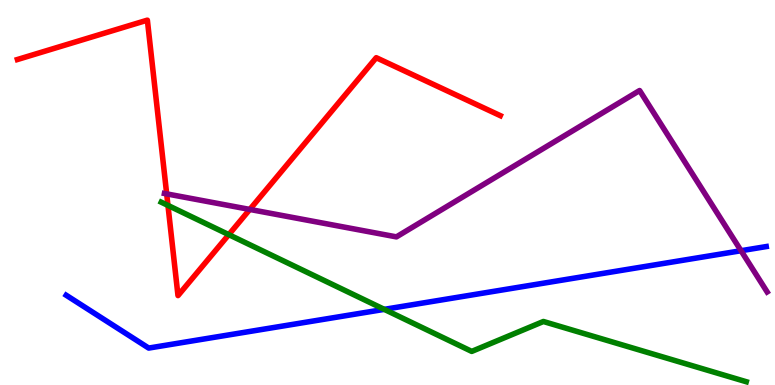[{'lines': ['blue', 'red'], 'intersections': []}, {'lines': ['green', 'red'], 'intersections': [{'x': 2.17, 'y': 4.66}, {'x': 2.95, 'y': 3.91}]}, {'lines': ['purple', 'red'], 'intersections': [{'x': 2.15, 'y': 4.96}, {'x': 3.22, 'y': 4.56}]}, {'lines': ['blue', 'green'], 'intersections': [{'x': 4.96, 'y': 1.96}]}, {'lines': ['blue', 'purple'], 'intersections': [{'x': 9.56, 'y': 3.49}]}, {'lines': ['green', 'purple'], 'intersections': []}]